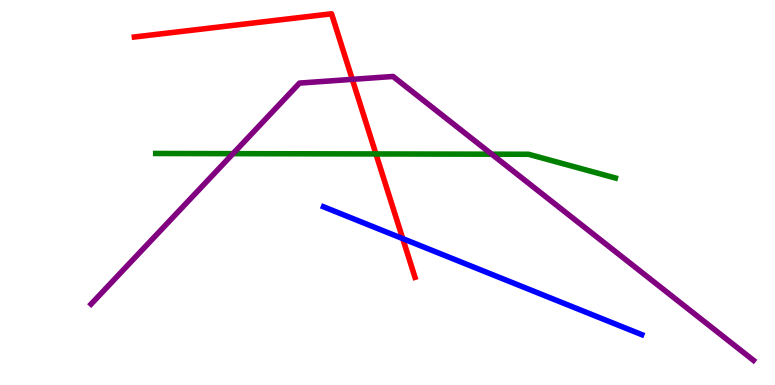[{'lines': ['blue', 'red'], 'intersections': [{'x': 5.2, 'y': 3.8}]}, {'lines': ['green', 'red'], 'intersections': [{'x': 4.85, 'y': 6.0}]}, {'lines': ['purple', 'red'], 'intersections': [{'x': 4.55, 'y': 7.94}]}, {'lines': ['blue', 'green'], 'intersections': []}, {'lines': ['blue', 'purple'], 'intersections': []}, {'lines': ['green', 'purple'], 'intersections': [{'x': 3.01, 'y': 6.01}, {'x': 6.34, 'y': 5.99}]}]